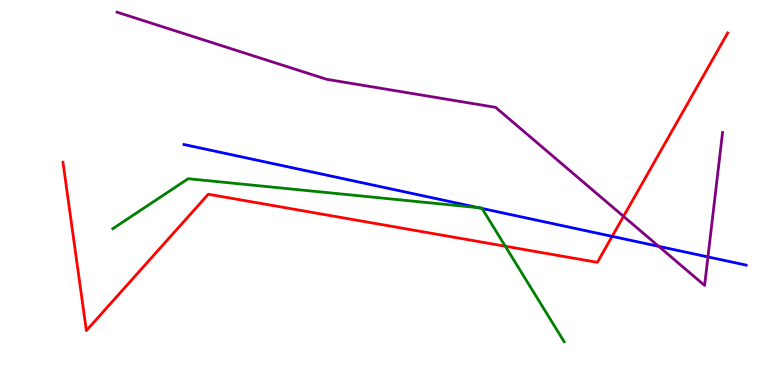[{'lines': ['blue', 'red'], 'intersections': [{'x': 7.9, 'y': 3.86}]}, {'lines': ['green', 'red'], 'intersections': [{'x': 6.52, 'y': 3.6}]}, {'lines': ['purple', 'red'], 'intersections': [{'x': 8.05, 'y': 4.38}]}, {'lines': ['blue', 'green'], 'intersections': [{'x': 6.17, 'y': 4.61}, {'x': 6.22, 'y': 4.59}]}, {'lines': ['blue', 'purple'], 'intersections': [{'x': 8.5, 'y': 3.6}, {'x': 9.13, 'y': 3.33}]}, {'lines': ['green', 'purple'], 'intersections': []}]